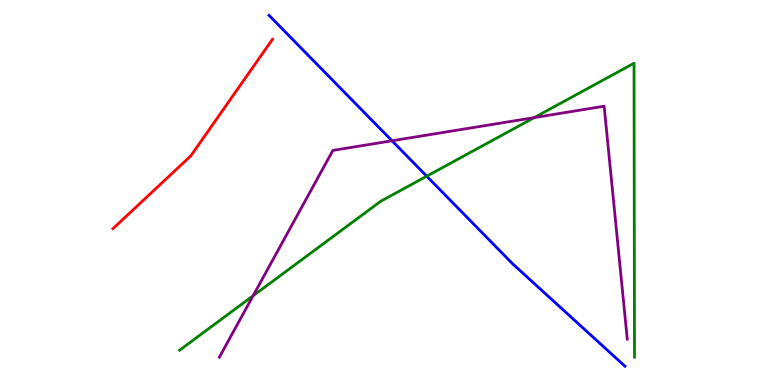[{'lines': ['blue', 'red'], 'intersections': []}, {'lines': ['green', 'red'], 'intersections': []}, {'lines': ['purple', 'red'], 'intersections': []}, {'lines': ['blue', 'green'], 'intersections': [{'x': 5.51, 'y': 5.42}]}, {'lines': ['blue', 'purple'], 'intersections': [{'x': 5.06, 'y': 6.34}]}, {'lines': ['green', 'purple'], 'intersections': [{'x': 3.27, 'y': 2.32}, {'x': 6.89, 'y': 6.95}]}]